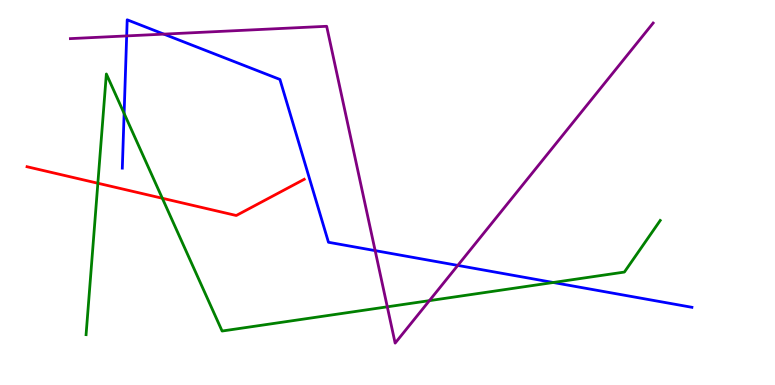[{'lines': ['blue', 'red'], 'intersections': []}, {'lines': ['green', 'red'], 'intersections': [{'x': 1.26, 'y': 5.24}, {'x': 2.09, 'y': 4.85}]}, {'lines': ['purple', 'red'], 'intersections': []}, {'lines': ['blue', 'green'], 'intersections': [{'x': 1.6, 'y': 7.05}, {'x': 7.14, 'y': 2.66}]}, {'lines': ['blue', 'purple'], 'intersections': [{'x': 1.63, 'y': 9.07}, {'x': 2.11, 'y': 9.11}, {'x': 4.84, 'y': 3.49}, {'x': 5.91, 'y': 3.11}]}, {'lines': ['green', 'purple'], 'intersections': [{'x': 5.0, 'y': 2.03}, {'x': 5.54, 'y': 2.19}]}]